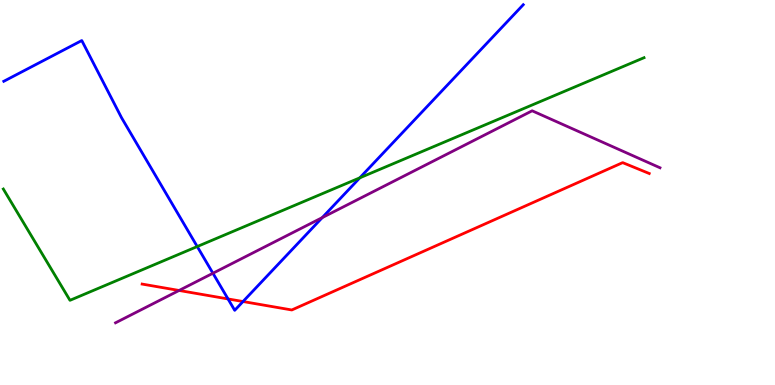[{'lines': ['blue', 'red'], 'intersections': [{'x': 2.94, 'y': 2.24}, {'x': 3.14, 'y': 2.17}]}, {'lines': ['green', 'red'], 'intersections': []}, {'lines': ['purple', 'red'], 'intersections': [{'x': 2.31, 'y': 2.46}]}, {'lines': ['blue', 'green'], 'intersections': [{'x': 2.54, 'y': 3.6}, {'x': 4.64, 'y': 5.38}]}, {'lines': ['blue', 'purple'], 'intersections': [{'x': 2.75, 'y': 2.9}, {'x': 4.16, 'y': 4.35}]}, {'lines': ['green', 'purple'], 'intersections': []}]